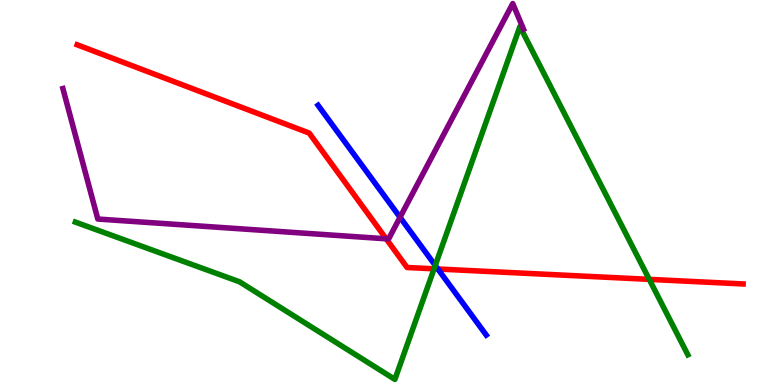[{'lines': ['blue', 'red'], 'intersections': [{'x': 5.65, 'y': 3.01}]}, {'lines': ['green', 'red'], 'intersections': [{'x': 5.6, 'y': 3.02}, {'x': 8.38, 'y': 2.74}]}, {'lines': ['purple', 'red'], 'intersections': [{'x': 4.98, 'y': 3.8}]}, {'lines': ['blue', 'green'], 'intersections': [{'x': 5.62, 'y': 3.11}]}, {'lines': ['blue', 'purple'], 'intersections': [{'x': 5.16, 'y': 4.36}]}, {'lines': ['green', 'purple'], 'intersections': []}]